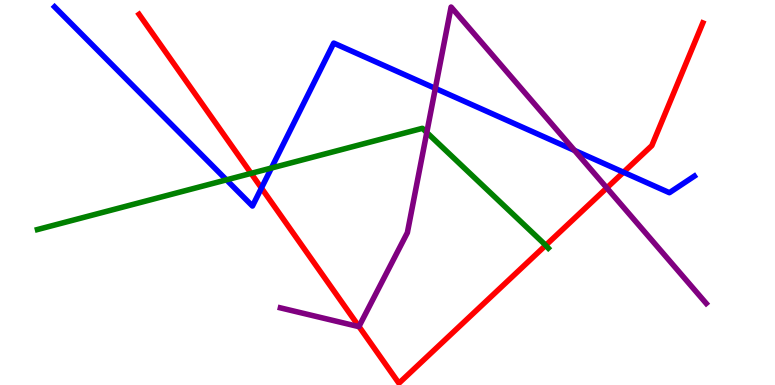[{'lines': ['blue', 'red'], 'intersections': [{'x': 3.37, 'y': 5.12}, {'x': 8.04, 'y': 5.53}]}, {'lines': ['green', 'red'], 'intersections': [{'x': 3.24, 'y': 5.5}, {'x': 7.04, 'y': 3.63}]}, {'lines': ['purple', 'red'], 'intersections': [{'x': 4.63, 'y': 1.52}, {'x': 7.83, 'y': 5.12}]}, {'lines': ['blue', 'green'], 'intersections': [{'x': 2.92, 'y': 5.33}, {'x': 3.5, 'y': 5.64}]}, {'lines': ['blue', 'purple'], 'intersections': [{'x': 5.62, 'y': 7.7}, {'x': 7.41, 'y': 6.09}]}, {'lines': ['green', 'purple'], 'intersections': [{'x': 5.51, 'y': 6.56}]}]